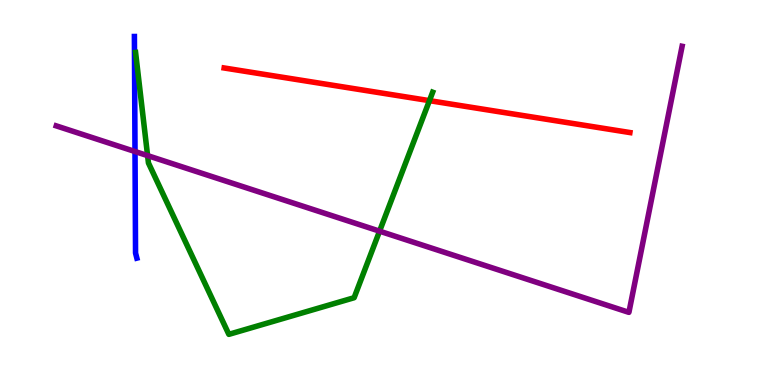[{'lines': ['blue', 'red'], 'intersections': []}, {'lines': ['green', 'red'], 'intersections': [{'x': 5.54, 'y': 7.39}]}, {'lines': ['purple', 'red'], 'intersections': []}, {'lines': ['blue', 'green'], 'intersections': []}, {'lines': ['blue', 'purple'], 'intersections': [{'x': 1.74, 'y': 6.06}]}, {'lines': ['green', 'purple'], 'intersections': [{'x': 1.9, 'y': 5.96}, {'x': 4.9, 'y': 4.0}]}]